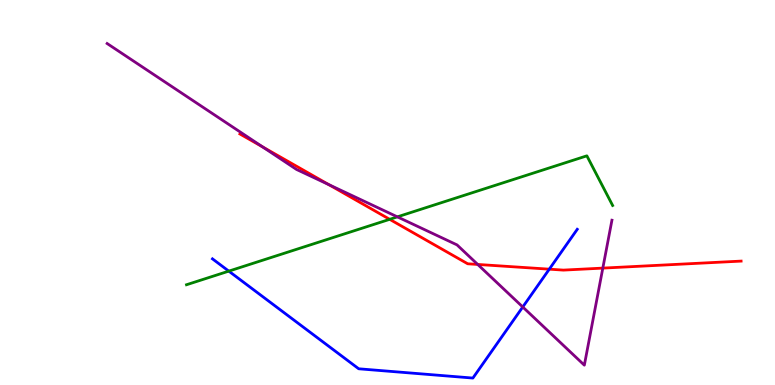[{'lines': ['blue', 'red'], 'intersections': [{'x': 7.09, 'y': 3.01}]}, {'lines': ['green', 'red'], 'intersections': [{'x': 5.03, 'y': 4.3}]}, {'lines': ['purple', 'red'], 'intersections': [{'x': 3.39, 'y': 6.18}, {'x': 4.24, 'y': 5.2}, {'x': 6.16, 'y': 3.13}, {'x': 7.78, 'y': 3.04}]}, {'lines': ['blue', 'green'], 'intersections': [{'x': 2.95, 'y': 2.96}]}, {'lines': ['blue', 'purple'], 'intersections': [{'x': 6.75, 'y': 2.03}]}, {'lines': ['green', 'purple'], 'intersections': [{'x': 5.13, 'y': 4.37}]}]